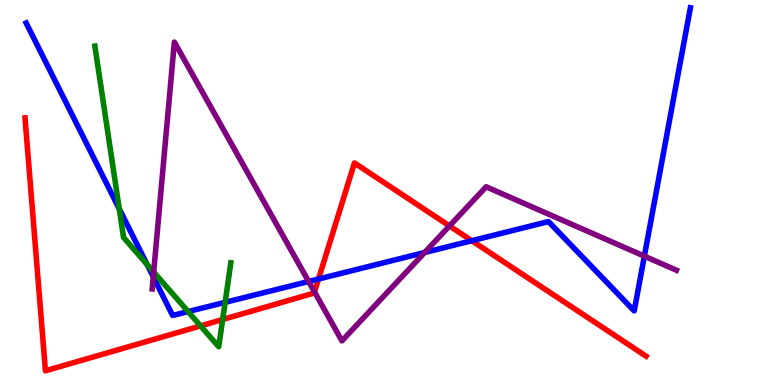[{'lines': ['blue', 'red'], 'intersections': [{'x': 4.11, 'y': 2.75}, {'x': 6.09, 'y': 3.75}]}, {'lines': ['green', 'red'], 'intersections': [{'x': 2.59, 'y': 1.54}, {'x': 2.87, 'y': 1.7}]}, {'lines': ['purple', 'red'], 'intersections': [{'x': 4.06, 'y': 2.42}, {'x': 5.8, 'y': 4.13}]}, {'lines': ['blue', 'green'], 'intersections': [{'x': 1.54, 'y': 4.57}, {'x': 1.9, 'y': 3.13}, {'x': 2.43, 'y': 1.91}, {'x': 2.9, 'y': 2.15}]}, {'lines': ['blue', 'purple'], 'intersections': [{'x': 1.98, 'y': 2.81}, {'x': 3.98, 'y': 2.69}, {'x': 5.48, 'y': 3.44}, {'x': 8.31, 'y': 3.35}]}, {'lines': ['green', 'purple'], 'intersections': [{'x': 1.98, 'y': 2.93}]}]